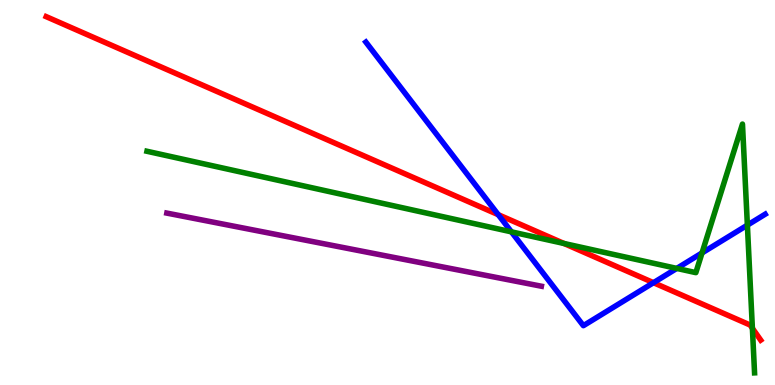[{'lines': ['blue', 'red'], 'intersections': [{'x': 6.43, 'y': 4.42}, {'x': 8.43, 'y': 2.66}]}, {'lines': ['green', 'red'], 'intersections': [{'x': 7.28, 'y': 3.68}, {'x': 9.71, 'y': 1.47}]}, {'lines': ['purple', 'red'], 'intersections': []}, {'lines': ['blue', 'green'], 'intersections': [{'x': 6.6, 'y': 3.98}, {'x': 8.73, 'y': 3.03}, {'x': 9.06, 'y': 3.43}, {'x': 9.64, 'y': 4.15}]}, {'lines': ['blue', 'purple'], 'intersections': []}, {'lines': ['green', 'purple'], 'intersections': []}]